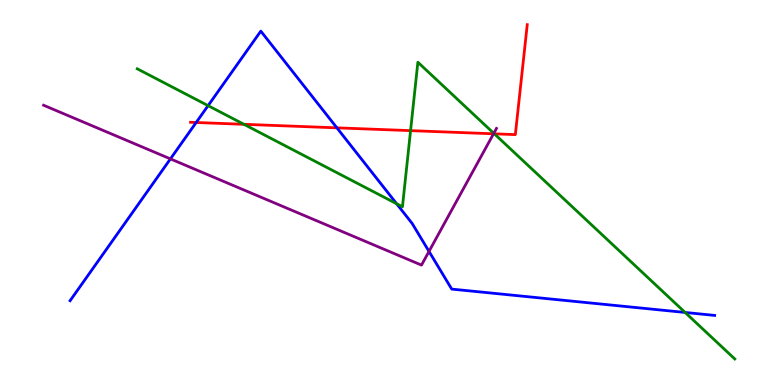[{'lines': ['blue', 'red'], 'intersections': [{'x': 2.53, 'y': 6.82}, {'x': 4.35, 'y': 6.68}]}, {'lines': ['green', 'red'], 'intersections': [{'x': 3.15, 'y': 6.77}, {'x': 5.3, 'y': 6.61}, {'x': 6.38, 'y': 6.52}]}, {'lines': ['purple', 'red'], 'intersections': [{'x': 6.37, 'y': 6.53}]}, {'lines': ['blue', 'green'], 'intersections': [{'x': 2.68, 'y': 7.26}, {'x': 5.12, 'y': 4.71}, {'x': 8.84, 'y': 1.88}]}, {'lines': ['blue', 'purple'], 'intersections': [{'x': 2.2, 'y': 5.87}, {'x': 5.54, 'y': 3.47}]}, {'lines': ['green', 'purple'], 'intersections': [{'x': 6.37, 'y': 6.54}]}]